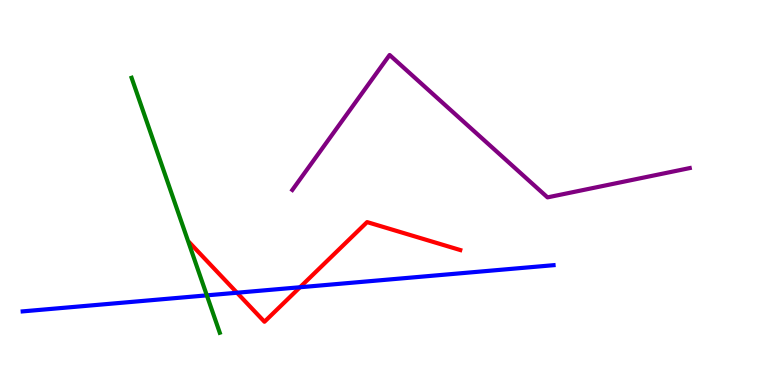[{'lines': ['blue', 'red'], 'intersections': [{'x': 3.06, 'y': 2.4}, {'x': 3.87, 'y': 2.54}]}, {'lines': ['green', 'red'], 'intersections': []}, {'lines': ['purple', 'red'], 'intersections': []}, {'lines': ['blue', 'green'], 'intersections': [{'x': 2.67, 'y': 2.33}]}, {'lines': ['blue', 'purple'], 'intersections': []}, {'lines': ['green', 'purple'], 'intersections': []}]